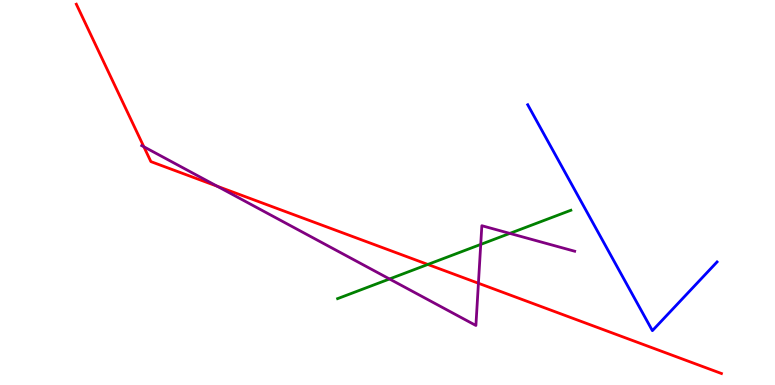[{'lines': ['blue', 'red'], 'intersections': []}, {'lines': ['green', 'red'], 'intersections': [{'x': 5.52, 'y': 3.13}]}, {'lines': ['purple', 'red'], 'intersections': [{'x': 1.86, 'y': 6.19}, {'x': 2.8, 'y': 5.16}, {'x': 6.17, 'y': 2.64}]}, {'lines': ['blue', 'green'], 'intersections': []}, {'lines': ['blue', 'purple'], 'intersections': []}, {'lines': ['green', 'purple'], 'intersections': [{'x': 5.03, 'y': 2.75}, {'x': 6.2, 'y': 3.65}, {'x': 6.58, 'y': 3.94}]}]